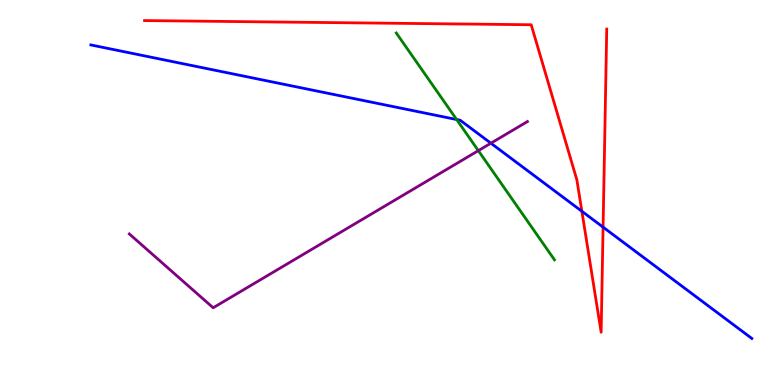[{'lines': ['blue', 'red'], 'intersections': [{'x': 7.51, 'y': 4.51}, {'x': 7.78, 'y': 4.1}]}, {'lines': ['green', 'red'], 'intersections': []}, {'lines': ['purple', 'red'], 'intersections': []}, {'lines': ['blue', 'green'], 'intersections': [{'x': 5.89, 'y': 6.9}]}, {'lines': ['blue', 'purple'], 'intersections': [{'x': 6.33, 'y': 6.28}]}, {'lines': ['green', 'purple'], 'intersections': [{'x': 6.17, 'y': 6.09}]}]